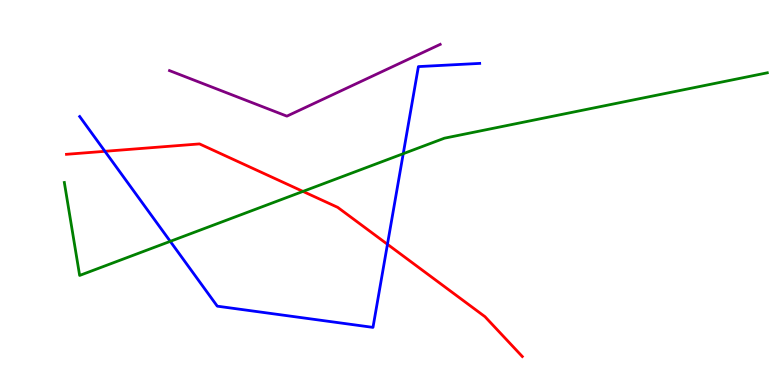[{'lines': ['blue', 'red'], 'intersections': [{'x': 1.35, 'y': 6.07}, {'x': 5.0, 'y': 3.65}]}, {'lines': ['green', 'red'], 'intersections': [{'x': 3.91, 'y': 5.03}]}, {'lines': ['purple', 'red'], 'intersections': []}, {'lines': ['blue', 'green'], 'intersections': [{'x': 2.2, 'y': 3.73}, {'x': 5.2, 'y': 6.01}]}, {'lines': ['blue', 'purple'], 'intersections': []}, {'lines': ['green', 'purple'], 'intersections': []}]